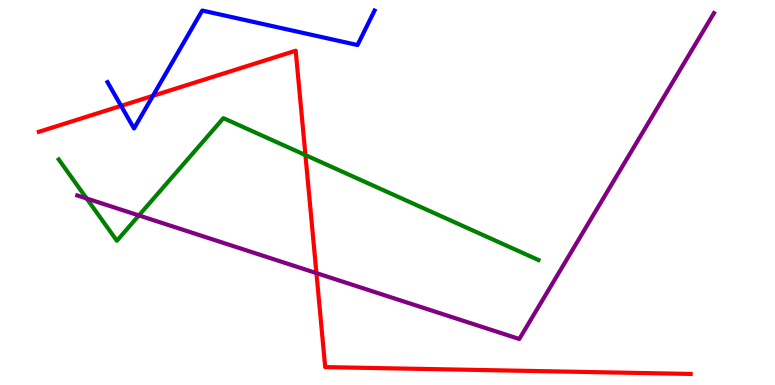[{'lines': ['blue', 'red'], 'intersections': [{'x': 1.56, 'y': 7.25}, {'x': 1.97, 'y': 7.51}]}, {'lines': ['green', 'red'], 'intersections': [{'x': 3.94, 'y': 5.97}]}, {'lines': ['purple', 'red'], 'intersections': [{'x': 4.08, 'y': 2.91}]}, {'lines': ['blue', 'green'], 'intersections': []}, {'lines': ['blue', 'purple'], 'intersections': []}, {'lines': ['green', 'purple'], 'intersections': [{'x': 1.12, 'y': 4.84}, {'x': 1.79, 'y': 4.4}]}]